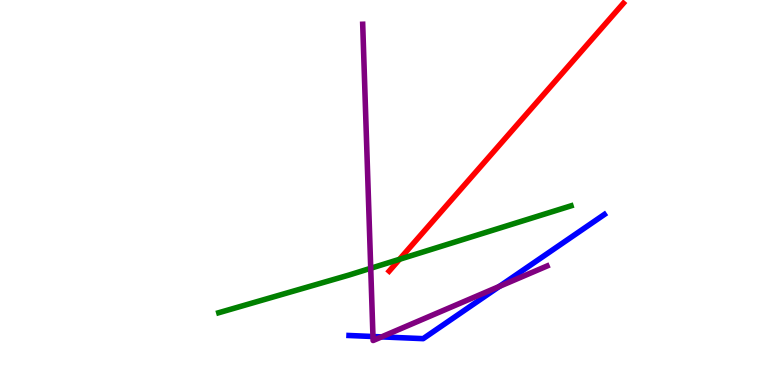[{'lines': ['blue', 'red'], 'intersections': []}, {'lines': ['green', 'red'], 'intersections': [{'x': 5.15, 'y': 3.26}]}, {'lines': ['purple', 'red'], 'intersections': []}, {'lines': ['blue', 'green'], 'intersections': []}, {'lines': ['blue', 'purple'], 'intersections': [{'x': 4.81, 'y': 1.26}, {'x': 4.92, 'y': 1.25}, {'x': 6.44, 'y': 2.56}]}, {'lines': ['green', 'purple'], 'intersections': [{'x': 4.78, 'y': 3.03}]}]